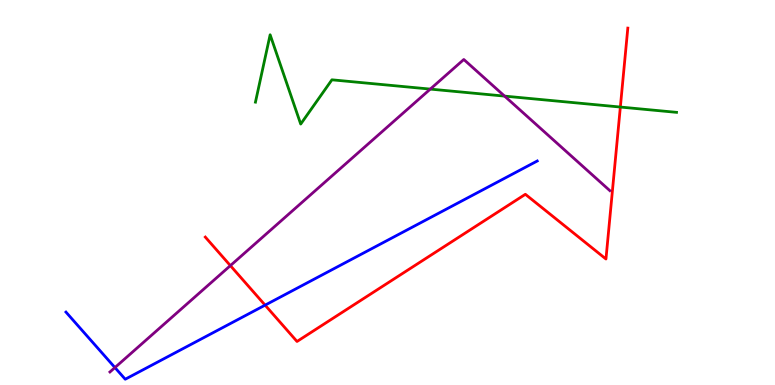[{'lines': ['blue', 'red'], 'intersections': [{'x': 3.42, 'y': 2.07}]}, {'lines': ['green', 'red'], 'intersections': [{'x': 8.0, 'y': 7.22}]}, {'lines': ['purple', 'red'], 'intersections': [{'x': 2.97, 'y': 3.1}]}, {'lines': ['blue', 'green'], 'intersections': []}, {'lines': ['blue', 'purple'], 'intersections': [{'x': 1.48, 'y': 0.453}]}, {'lines': ['green', 'purple'], 'intersections': [{'x': 5.55, 'y': 7.69}, {'x': 6.51, 'y': 7.5}]}]